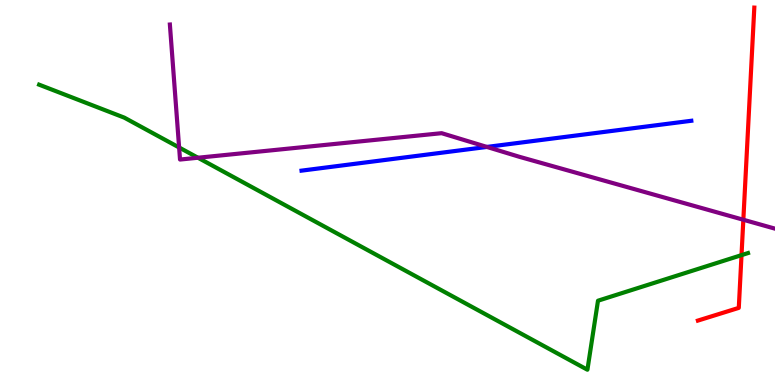[{'lines': ['blue', 'red'], 'intersections': []}, {'lines': ['green', 'red'], 'intersections': [{'x': 9.57, 'y': 3.37}]}, {'lines': ['purple', 'red'], 'intersections': [{'x': 9.59, 'y': 4.29}]}, {'lines': ['blue', 'green'], 'intersections': []}, {'lines': ['blue', 'purple'], 'intersections': [{'x': 6.28, 'y': 6.18}]}, {'lines': ['green', 'purple'], 'intersections': [{'x': 2.31, 'y': 6.17}, {'x': 2.55, 'y': 5.9}]}]